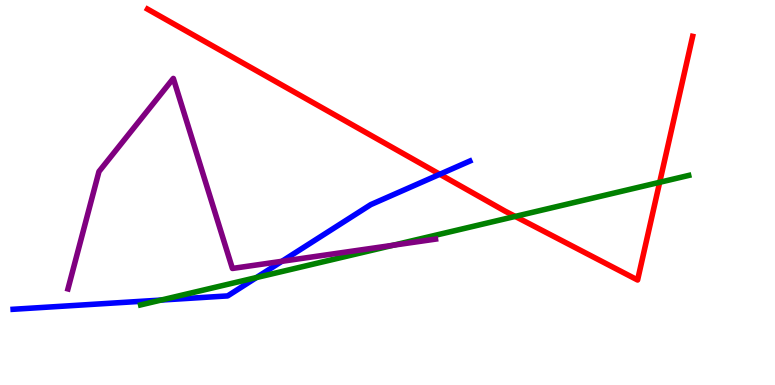[{'lines': ['blue', 'red'], 'intersections': [{'x': 5.67, 'y': 5.47}]}, {'lines': ['green', 'red'], 'intersections': [{'x': 6.65, 'y': 4.38}, {'x': 8.51, 'y': 5.27}]}, {'lines': ['purple', 'red'], 'intersections': []}, {'lines': ['blue', 'green'], 'intersections': [{'x': 2.08, 'y': 2.21}, {'x': 3.31, 'y': 2.79}]}, {'lines': ['blue', 'purple'], 'intersections': [{'x': 3.64, 'y': 3.21}]}, {'lines': ['green', 'purple'], 'intersections': [{'x': 5.07, 'y': 3.63}]}]